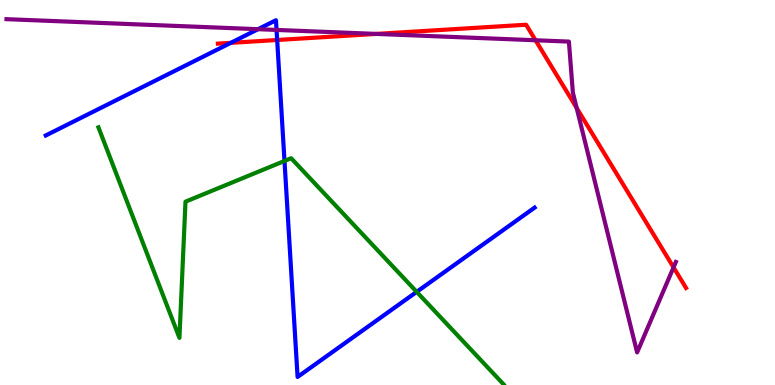[{'lines': ['blue', 'red'], 'intersections': [{'x': 2.98, 'y': 8.89}, {'x': 3.58, 'y': 8.96}]}, {'lines': ['green', 'red'], 'intersections': []}, {'lines': ['purple', 'red'], 'intersections': [{'x': 4.86, 'y': 9.12}, {'x': 6.91, 'y': 8.95}, {'x': 7.44, 'y': 7.2}, {'x': 8.69, 'y': 3.06}]}, {'lines': ['blue', 'green'], 'intersections': [{'x': 3.67, 'y': 5.82}, {'x': 5.38, 'y': 2.42}]}, {'lines': ['blue', 'purple'], 'intersections': [{'x': 3.33, 'y': 9.24}, {'x': 3.57, 'y': 9.22}]}, {'lines': ['green', 'purple'], 'intersections': []}]